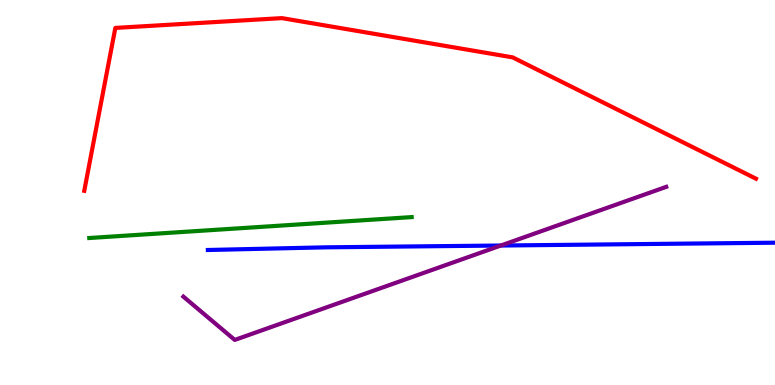[{'lines': ['blue', 'red'], 'intersections': []}, {'lines': ['green', 'red'], 'intersections': []}, {'lines': ['purple', 'red'], 'intersections': []}, {'lines': ['blue', 'green'], 'intersections': []}, {'lines': ['blue', 'purple'], 'intersections': [{'x': 6.46, 'y': 3.62}]}, {'lines': ['green', 'purple'], 'intersections': []}]